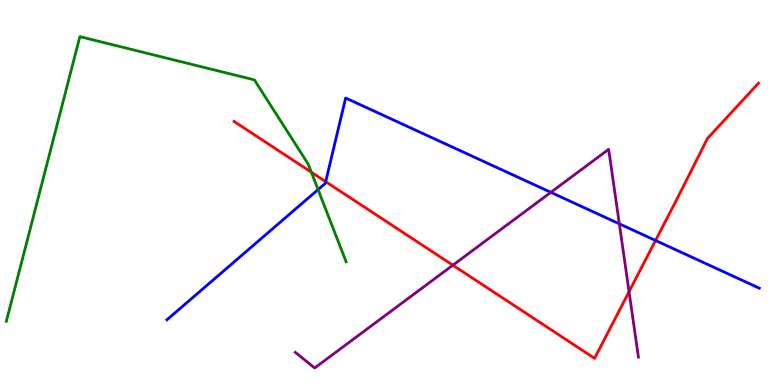[{'lines': ['blue', 'red'], 'intersections': [{'x': 4.2, 'y': 5.28}, {'x': 8.46, 'y': 3.75}]}, {'lines': ['green', 'red'], 'intersections': [{'x': 4.02, 'y': 5.53}]}, {'lines': ['purple', 'red'], 'intersections': [{'x': 5.84, 'y': 3.11}, {'x': 8.12, 'y': 2.42}]}, {'lines': ['blue', 'green'], 'intersections': [{'x': 4.1, 'y': 5.08}]}, {'lines': ['blue', 'purple'], 'intersections': [{'x': 7.11, 'y': 5.0}, {'x': 7.99, 'y': 4.19}]}, {'lines': ['green', 'purple'], 'intersections': []}]